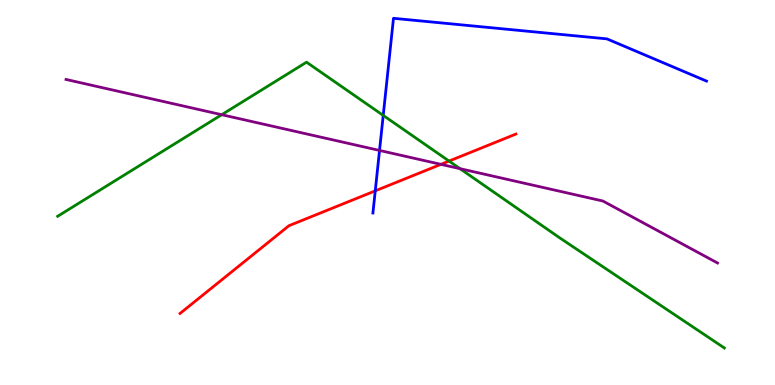[{'lines': ['blue', 'red'], 'intersections': [{'x': 4.84, 'y': 5.04}]}, {'lines': ['green', 'red'], 'intersections': [{'x': 5.79, 'y': 5.82}]}, {'lines': ['purple', 'red'], 'intersections': [{'x': 5.69, 'y': 5.73}]}, {'lines': ['blue', 'green'], 'intersections': [{'x': 4.94, 'y': 7.0}]}, {'lines': ['blue', 'purple'], 'intersections': [{'x': 4.9, 'y': 6.09}]}, {'lines': ['green', 'purple'], 'intersections': [{'x': 2.86, 'y': 7.02}, {'x': 5.94, 'y': 5.62}]}]